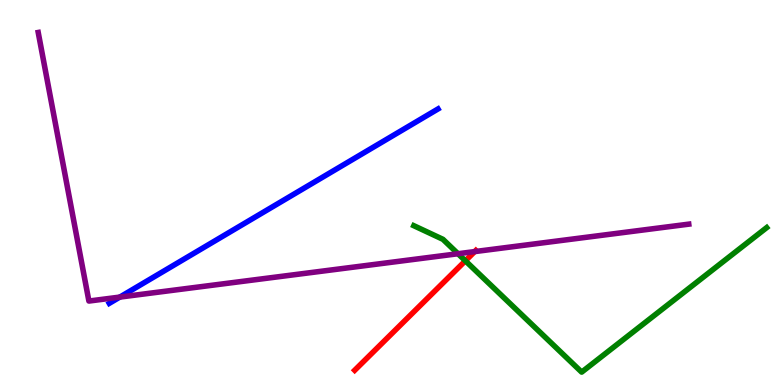[{'lines': ['blue', 'red'], 'intersections': []}, {'lines': ['green', 'red'], 'intersections': [{'x': 6.0, 'y': 3.23}]}, {'lines': ['purple', 'red'], 'intersections': [{'x': 6.13, 'y': 3.47}]}, {'lines': ['blue', 'green'], 'intersections': []}, {'lines': ['blue', 'purple'], 'intersections': [{'x': 1.55, 'y': 2.28}]}, {'lines': ['green', 'purple'], 'intersections': [{'x': 5.91, 'y': 3.41}]}]